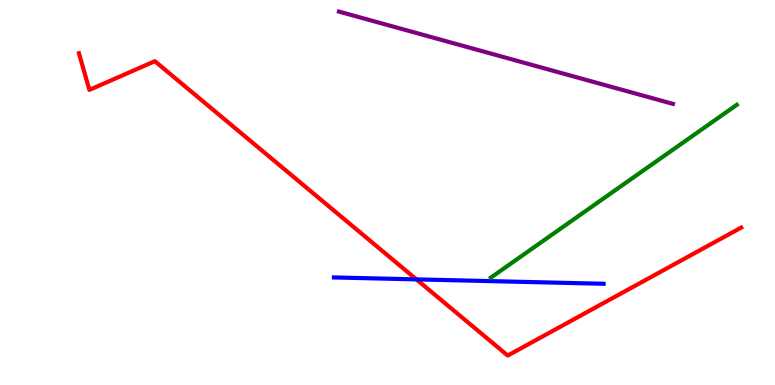[{'lines': ['blue', 'red'], 'intersections': [{'x': 5.37, 'y': 2.74}]}, {'lines': ['green', 'red'], 'intersections': []}, {'lines': ['purple', 'red'], 'intersections': []}, {'lines': ['blue', 'green'], 'intersections': []}, {'lines': ['blue', 'purple'], 'intersections': []}, {'lines': ['green', 'purple'], 'intersections': []}]